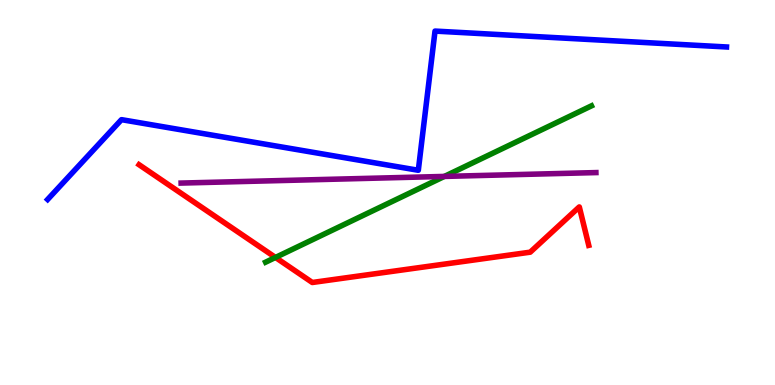[{'lines': ['blue', 'red'], 'intersections': []}, {'lines': ['green', 'red'], 'intersections': [{'x': 3.55, 'y': 3.31}]}, {'lines': ['purple', 'red'], 'intersections': []}, {'lines': ['blue', 'green'], 'intersections': []}, {'lines': ['blue', 'purple'], 'intersections': []}, {'lines': ['green', 'purple'], 'intersections': [{'x': 5.73, 'y': 5.42}]}]